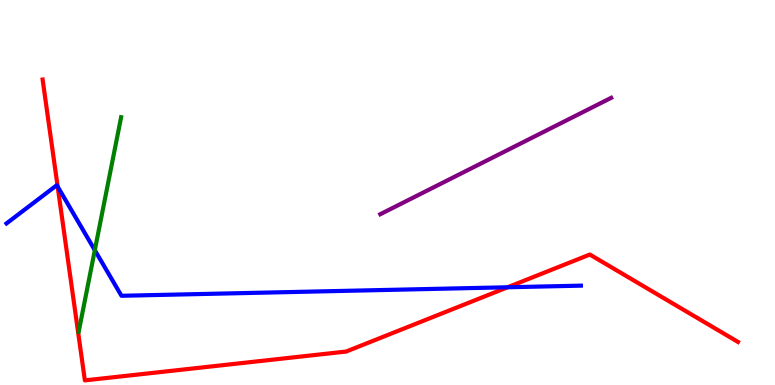[{'lines': ['blue', 'red'], 'intersections': [{'x': 0.744, 'y': 5.15}, {'x': 6.55, 'y': 2.54}]}, {'lines': ['green', 'red'], 'intersections': []}, {'lines': ['purple', 'red'], 'intersections': []}, {'lines': ['blue', 'green'], 'intersections': [{'x': 1.22, 'y': 3.5}]}, {'lines': ['blue', 'purple'], 'intersections': []}, {'lines': ['green', 'purple'], 'intersections': []}]